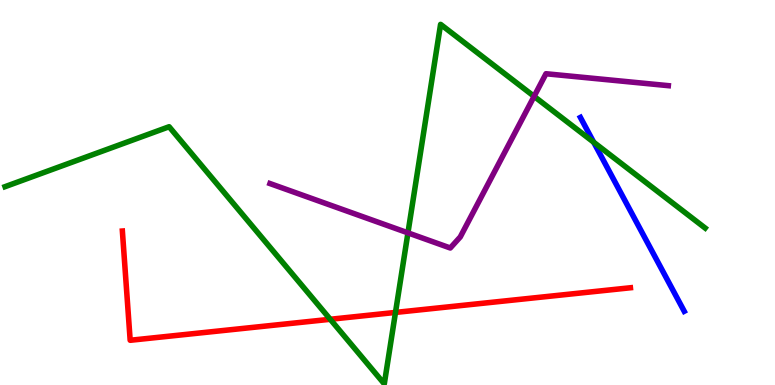[{'lines': ['blue', 'red'], 'intersections': []}, {'lines': ['green', 'red'], 'intersections': [{'x': 4.26, 'y': 1.71}, {'x': 5.1, 'y': 1.88}]}, {'lines': ['purple', 'red'], 'intersections': []}, {'lines': ['blue', 'green'], 'intersections': [{'x': 7.66, 'y': 6.31}]}, {'lines': ['blue', 'purple'], 'intersections': []}, {'lines': ['green', 'purple'], 'intersections': [{'x': 5.26, 'y': 3.95}, {'x': 6.89, 'y': 7.5}]}]